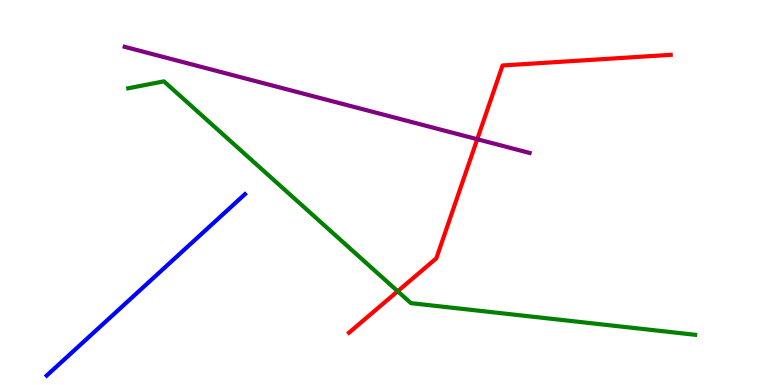[{'lines': ['blue', 'red'], 'intersections': []}, {'lines': ['green', 'red'], 'intersections': [{'x': 5.13, 'y': 2.44}]}, {'lines': ['purple', 'red'], 'intersections': [{'x': 6.16, 'y': 6.38}]}, {'lines': ['blue', 'green'], 'intersections': []}, {'lines': ['blue', 'purple'], 'intersections': []}, {'lines': ['green', 'purple'], 'intersections': []}]